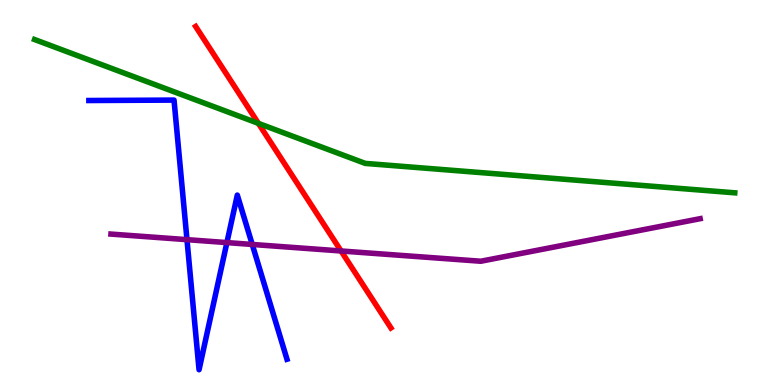[{'lines': ['blue', 'red'], 'intersections': []}, {'lines': ['green', 'red'], 'intersections': [{'x': 3.33, 'y': 6.8}]}, {'lines': ['purple', 'red'], 'intersections': [{'x': 4.4, 'y': 3.48}]}, {'lines': ['blue', 'green'], 'intersections': []}, {'lines': ['blue', 'purple'], 'intersections': [{'x': 2.41, 'y': 3.78}, {'x': 2.93, 'y': 3.7}, {'x': 3.25, 'y': 3.65}]}, {'lines': ['green', 'purple'], 'intersections': []}]